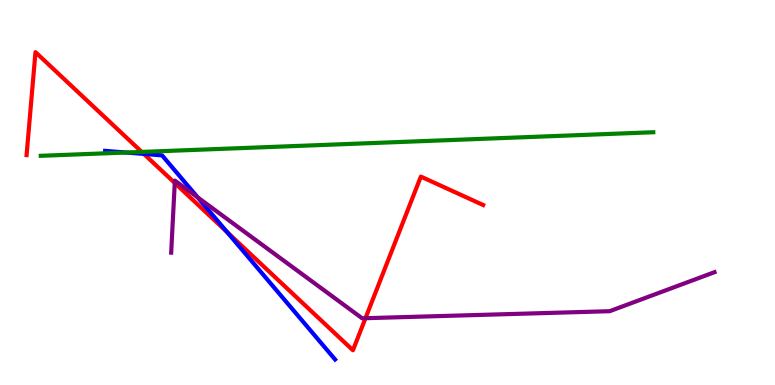[{'lines': ['blue', 'red'], 'intersections': [{'x': 1.86, 'y': 6.0}, {'x': 2.93, 'y': 3.97}]}, {'lines': ['green', 'red'], 'intersections': [{'x': 1.83, 'y': 6.05}]}, {'lines': ['purple', 'red'], 'intersections': [{'x': 2.25, 'y': 5.25}, {'x': 4.72, 'y': 1.74}]}, {'lines': ['blue', 'green'], 'intersections': [{'x': 1.63, 'y': 6.04}]}, {'lines': ['blue', 'purple'], 'intersections': [{'x': 2.55, 'y': 4.87}]}, {'lines': ['green', 'purple'], 'intersections': []}]